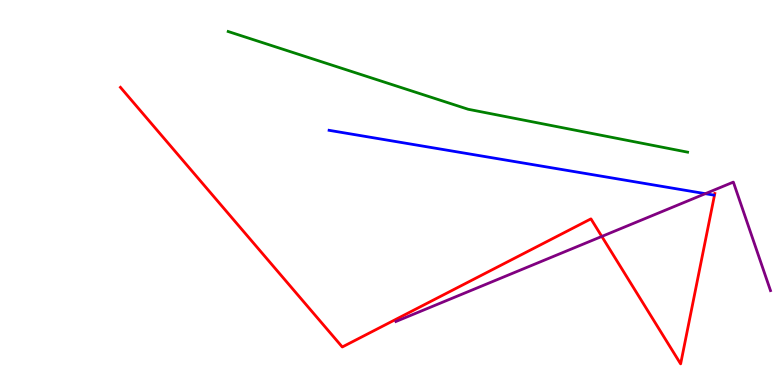[{'lines': ['blue', 'red'], 'intersections': []}, {'lines': ['green', 'red'], 'intersections': []}, {'lines': ['purple', 'red'], 'intersections': [{'x': 7.77, 'y': 3.86}]}, {'lines': ['blue', 'green'], 'intersections': []}, {'lines': ['blue', 'purple'], 'intersections': [{'x': 9.1, 'y': 4.97}]}, {'lines': ['green', 'purple'], 'intersections': []}]